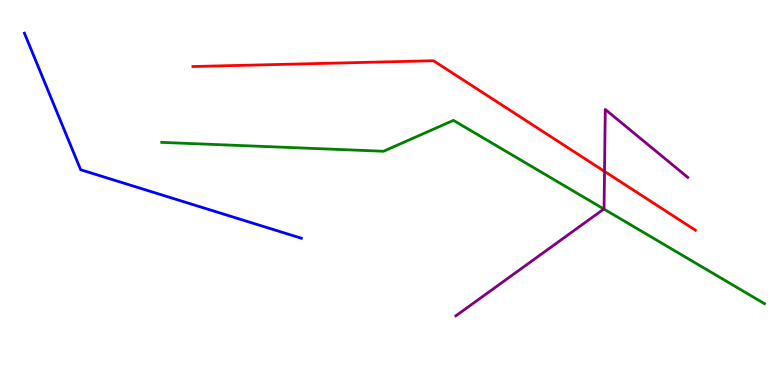[{'lines': ['blue', 'red'], 'intersections': []}, {'lines': ['green', 'red'], 'intersections': []}, {'lines': ['purple', 'red'], 'intersections': [{'x': 7.8, 'y': 5.55}]}, {'lines': ['blue', 'green'], 'intersections': []}, {'lines': ['blue', 'purple'], 'intersections': []}, {'lines': ['green', 'purple'], 'intersections': [{'x': 7.79, 'y': 4.57}]}]